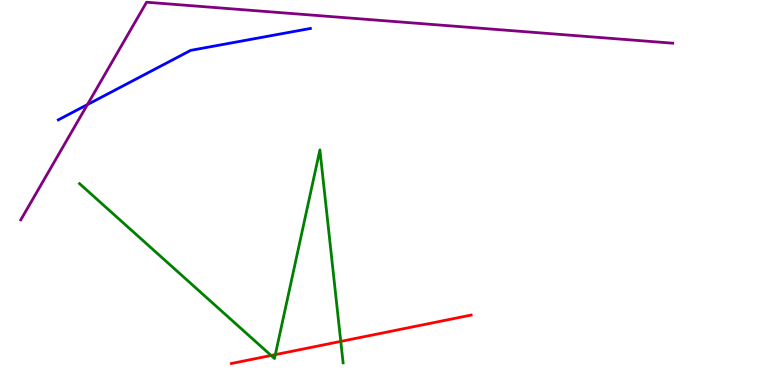[{'lines': ['blue', 'red'], 'intersections': []}, {'lines': ['green', 'red'], 'intersections': [{'x': 3.5, 'y': 0.767}, {'x': 3.55, 'y': 0.789}, {'x': 4.4, 'y': 1.13}]}, {'lines': ['purple', 'red'], 'intersections': []}, {'lines': ['blue', 'green'], 'intersections': []}, {'lines': ['blue', 'purple'], 'intersections': [{'x': 1.13, 'y': 7.28}]}, {'lines': ['green', 'purple'], 'intersections': []}]